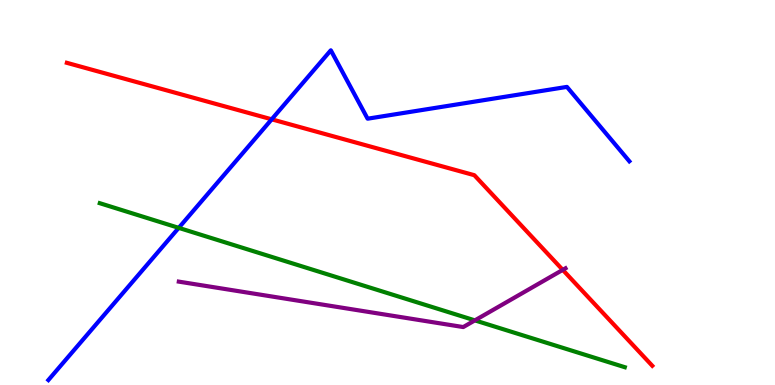[{'lines': ['blue', 'red'], 'intersections': [{'x': 3.51, 'y': 6.9}]}, {'lines': ['green', 'red'], 'intersections': []}, {'lines': ['purple', 'red'], 'intersections': [{'x': 7.26, 'y': 2.99}]}, {'lines': ['blue', 'green'], 'intersections': [{'x': 2.31, 'y': 4.08}]}, {'lines': ['blue', 'purple'], 'intersections': []}, {'lines': ['green', 'purple'], 'intersections': [{'x': 6.13, 'y': 1.68}]}]